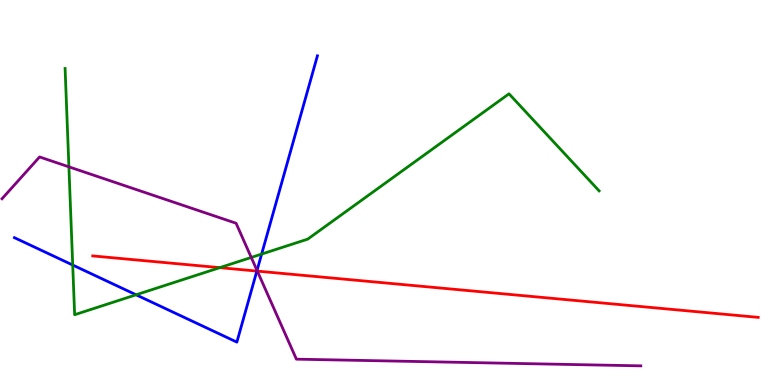[{'lines': ['blue', 'red'], 'intersections': [{'x': 3.31, 'y': 2.96}]}, {'lines': ['green', 'red'], 'intersections': [{'x': 2.84, 'y': 3.05}]}, {'lines': ['purple', 'red'], 'intersections': [{'x': 3.32, 'y': 2.96}]}, {'lines': ['blue', 'green'], 'intersections': [{'x': 0.938, 'y': 3.12}, {'x': 1.76, 'y': 2.34}, {'x': 3.38, 'y': 3.4}]}, {'lines': ['blue', 'purple'], 'intersections': [{'x': 3.32, 'y': 2.98}]}, {'lines': ['green', 'purple'], 'intersections': [{'x': 0.889, 'y': 5.67}, {'x': 3.24, 'y': 3.31}]}]